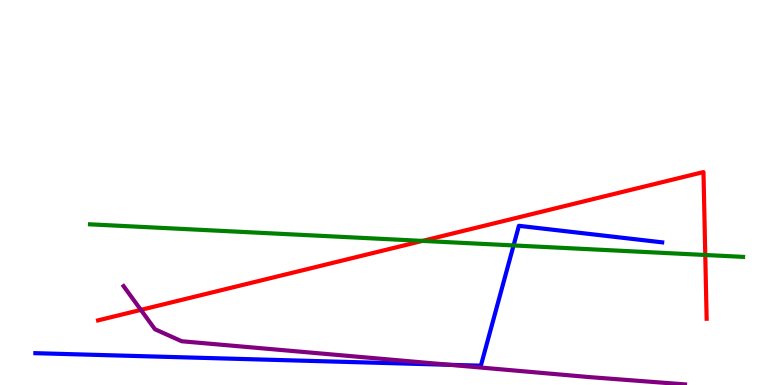[{'lines': ['blue', 'red'], 'intersections': []}, {'lines': ['green', 'red'], 'intersections': [{'x': 5.45, 'y': 3.74}, {'x': 9.1, 'y': 3.38}]}, {'lines': ['purple', 'red'], 'intersections': [{'x': 1.82, 'y': 1.95}]}, {'lines': ['blue', 'green'], 'intersections': [{'x': 6.63, 'y': 3.62}]}, {'lines': ['blue', 'purple'], 'intersections': [{'x': 5.8, 'y': 0.524}]}, {'lines': ['green', 'purple'], 'intersections': []}]